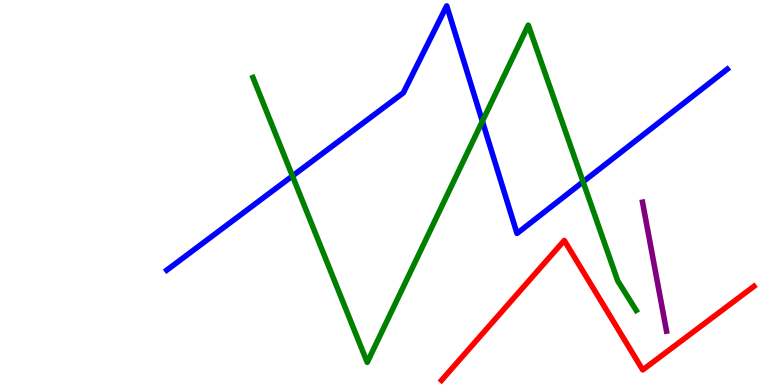[{'lines': ['blue', 'red'], 'intersections': []}, {'lines': ['green', 'red'], 'intersections': []}, {'lines': ['purple', 'red'], 'intersections': []}, {'lines': ['blue', 'green'], 'intersections': [{'x': 3.77, 'y': 5.43}, {'x': 6.22, 'y': 6.85}, {'x': 7.52, 'y': 5.28}]}, {'lines': ['blue', 'purple'], 'intersections': []}, {'lines': ['green', 'purple'], 'intersections': []}]